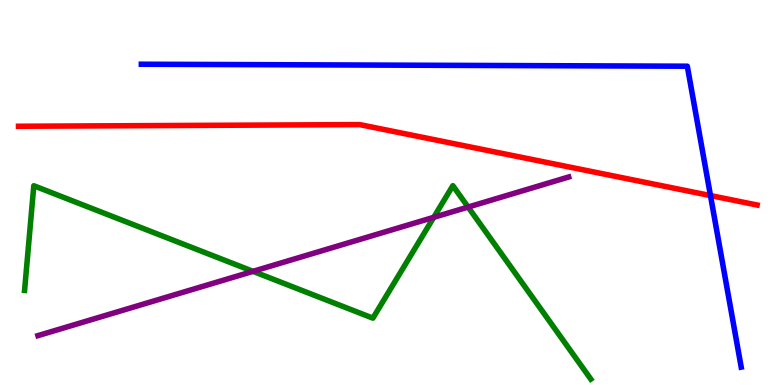[{'lines': ['blue', 'red'], 'intersections': [{'x': 9.17, 'y': 4.92}]}, {'lines': ['green', 'red'], 'intersections': []}, {'lines': ['purple', 'red'], 'intersections': []}, {'lines': ['blue', 'green'], 'intersections': []}, {'lines': ['blue', 'purple'], 'intersections': []}, {'lines': ['green', 'purple'], 'intersections': [{'x': 3.26, 'y': 2.95}, {'x': 5.6, 'y': 4.36}, {'x': 6.04, 'y': 4.62}]}]